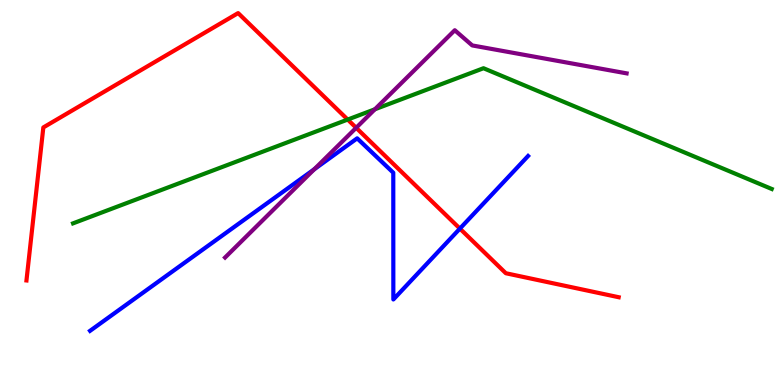[{'lines': ['blue', 'red'], 'intersections': [{'x': 5.93, 'y': 4.06}]}, {'lines': ['green', 'red'], 'intersections': [{'x': 4.49, 'y': 6.89}]}, {'lines': ['purple', 'red'], 'intersections': [{'x': 4.6, 'y': 6.68}]}, {'lines': ['blue', 'green'], 'intersections': []}, {'lines': ['blue', 'purple'], 'intersections': [{'x': 4.06, 'y': 5.6}]}, {'lines': ['green', 'purple'], 'intersections': [{'x': 4.84, 'y': 7.16}]}]